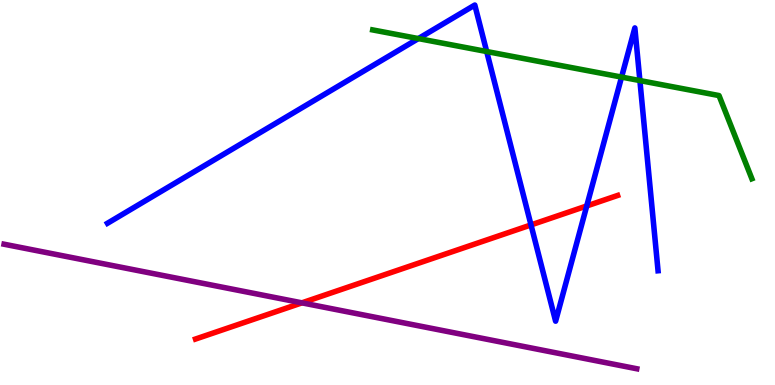[{'lines': ['blue', 'red'], 'intersections': [{'x': 6.85, 'y': 4.16}, {'x': 7.57, 'y': 4.65}]}, {'lines': ['green', 'red'], 'intersections': []}, {'lines': ['purple', 'red'], 'intersections': [{'x': 3.9, 'y': 2.13}]}, {'lines': ['blue', 'green'], 'intersections': [{'x': 5.4, 'y': 9.0}, {'x': 6.28, 'y': 8.66}, {'x': 8.02, 'y': 8.0}, {'x': 8.26, 'y': 7.91}]}, {'lines': ['blue', 'purple'], 'intersections': []}, {'lines': ['green', 'purple'], 'intersections': []}]